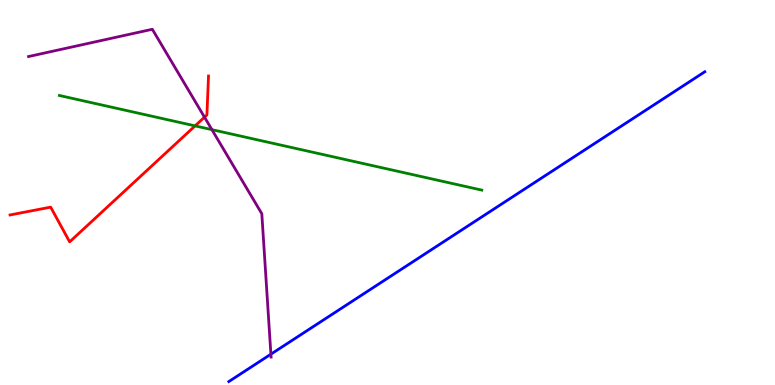[{'lines': ['blue', 'red'], 'intersections': []}, {'lines': ['green', 'red'], 'intersections': [{'x': 2.52, 'y': 6.73}]}, {'lines': ['purple', 'red'], 'intersections': [{'x': 2.64, 'y': 6.96}]}, {'lines': ['blue', 'green'], 'intersections': []}, {'lines': ['blue', 'purple'], 'intersections': [{'x': 3.5, 'y': 0.8}]}, {'lines': ['green', 'purple'], 'intersections': [{'x': 2.73, 'y': 6.63}]}]